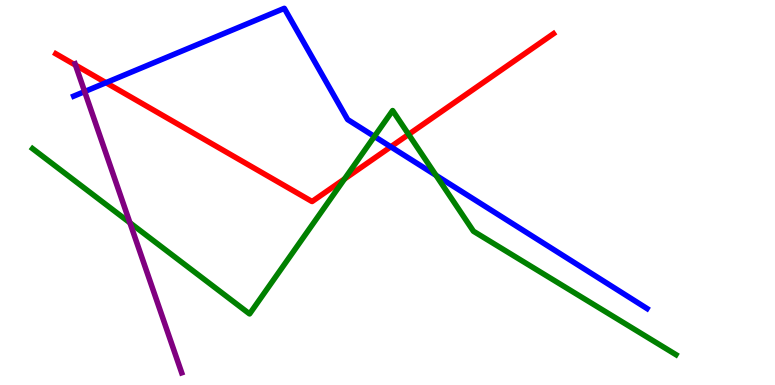[{'lines': ['blue', 'red'], 'intersections': [{'x': 1.37, 'y': 7.85}, {'x': 5.04, 'y': 6.19}]}, {'lines': ['green', 'red'], 'intersections': [{'x': 4.45, 'y': 5.35}, {'x': 5.27, 'y': 6.51}]}, {'lines': ['purple', 'red'], 'intersections': [{'x': 0.974, 'y': 8.31}]}, {'lines': ['blue', 'green'], 'intersections': [{'x': 4.83, 'y': 6.46}, {'x': 5.63, 'y': 5.45}]}, {'lines': ['blue', 'purple'], 'intersections': [{'x': 1.09, 'y': 7.62}]}, {'lines': ['green', 'purple'], 'intersections': [{'x': 1.68, 'y': 4.21}]}]